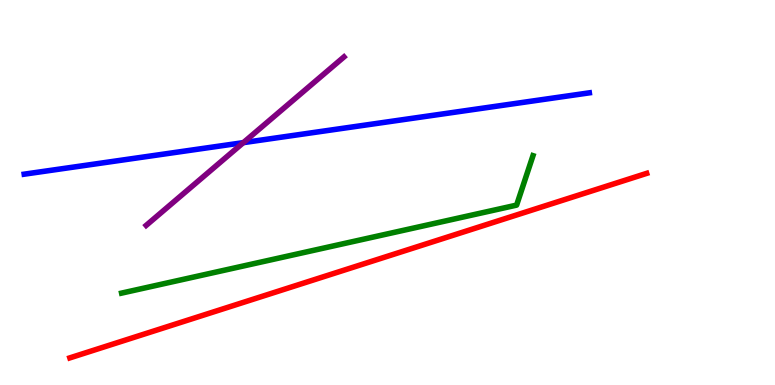[{'lines': ['blue', 'red'], 'intersections': []}, {'lines': ['green', 'red'], 'intersections': []}, {'lines': ['purple', 'red'], 'intersections': []}, {'lines': ['blue', 'green'], 'intersections': []}, {'lines': ['blue', 'purple'], 'intersections': [{'x': 3.14, 'y': 6.3}]}, {'lines': ['green', 'purple'], 'intersections': []}]